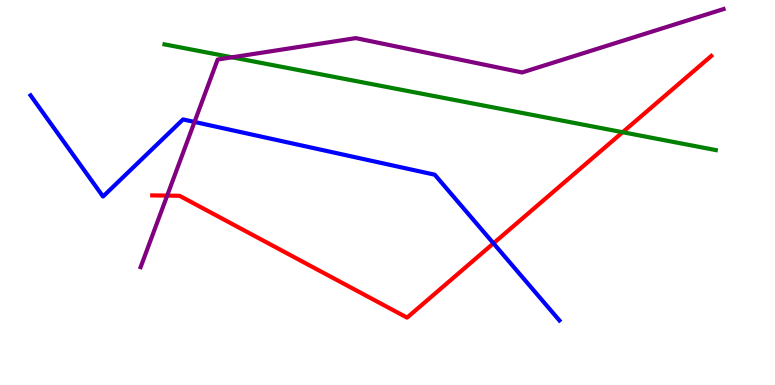[{'lines': ['blue', 'red'], 'intersections': [{'x': 6.37, 'y': 3.68}]}, {'lines': ['green', 'red'], 'intersections': [{'x': 8.03, 'y': 6.57}]}, {'lines': ['purple', 'red'], 'intersections': [{'x': 2.16, 'y': 4.92}]}, {'lines': ['blue', 'green'], 'intersections': []}, {'lines': ['blue', 'purple'], 'intersections': [{'x': 2.51, 'y': 6.83}]}, {'lines': ['green', 'purple'], 'intersections': [{'x': 2.99, 'y': 8.51}]}]